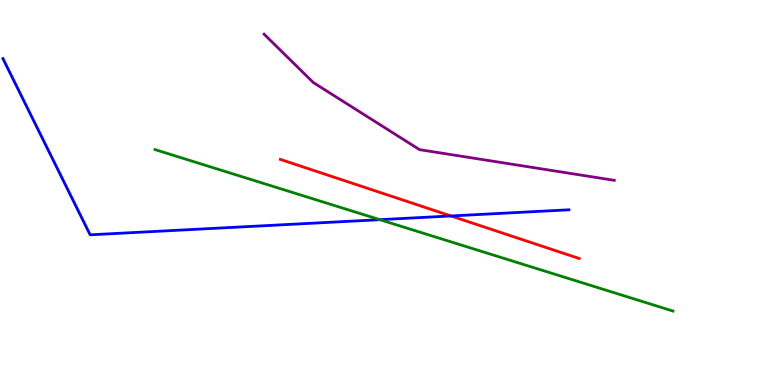[{'lines': ['blue', 'red'], 'intersections': [{'x': 5.82, 'y': 4.39}]}, {'lines': ['green', 'red'], 'intersections': []}, {'lines': ['purple', 'red'], 'intersections': []}, {'lines': ['blue', 'green'], 'intersections': [{'x': 4.9, 'y': 4.29}]}, {'lines': ['blue', 'purple'], 'intersections': []}, {'lines': ['green', 'purple'], 'intersections': []}]